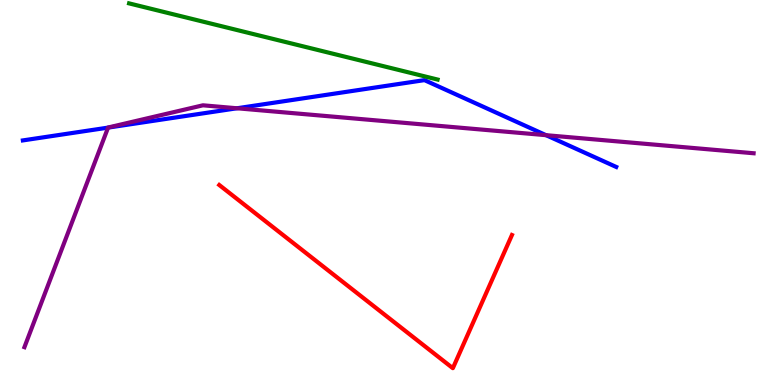[{'lines': ['blue', 'red'], 'intersections': []}, {'lines': ['green', 'red'], 'intersections': []}, {'lines': ['purple', 'red'], 'intersections': []}, {'lines': ['blue', 'green'], 'intersections': []}, {'lines': ['blue', 'purple'], 'intersections': [{'x': 1.39, 'y': 6.69}, {'x': 3.06, 'y': 7.19}, {'x': 7.05, 'y': 6.49}]}, {'lines': ['green', 'purple'], 'intersections': []}]